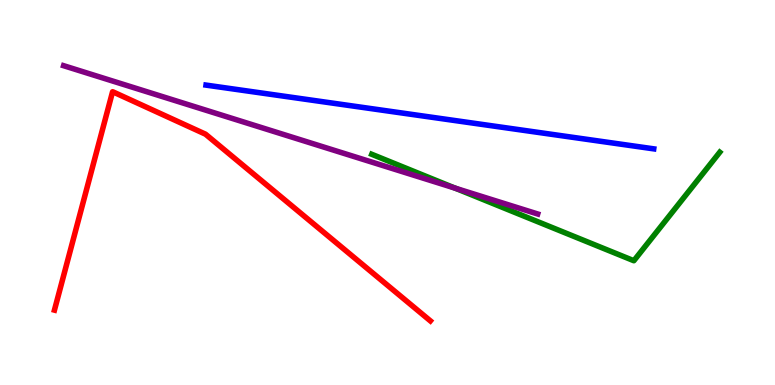[{'lines': ['blue', 'red'], 'intersections': []}, {'lines': ['green', 'red'], 'intersections': []}, {'lines': ['purple', 'red'], 'intersections': []}, {'lines': ['blue', 'green'], 'intersections': []}, {'lines': ['blue', 'purple'], 'intersections': []}, {'lines': ['green', 'purple'], 'intersections': [{'x': 5.87, 'y': 5.11}]}]